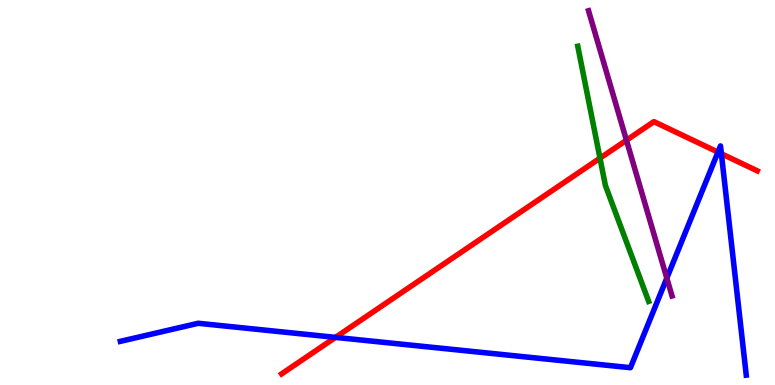[{'lines': ['blue', 'red'], 'intersections': [{'x': 4.33, 'y': 1.24}, {'x': 9.26, 'y': 6.05}, {'x': 9.31, 'y': 6.01}]}, {'lines': ['green', 'red'], 'intersections': [{'x': 7.74, 'y': 5.89}]}, {'lines': ['purple', 'red'], 'intersections': [{'x': 8.08, 'y': 6.36}]}, {'lines': ['blue', 'green'], 'intersections': []}, {'lines': ['blue', 'purple'], 'intersections': [{'x': 8.6, 'y': 2.78}]}, {'lines': ['green', 'purple'], 'intersections': []}]